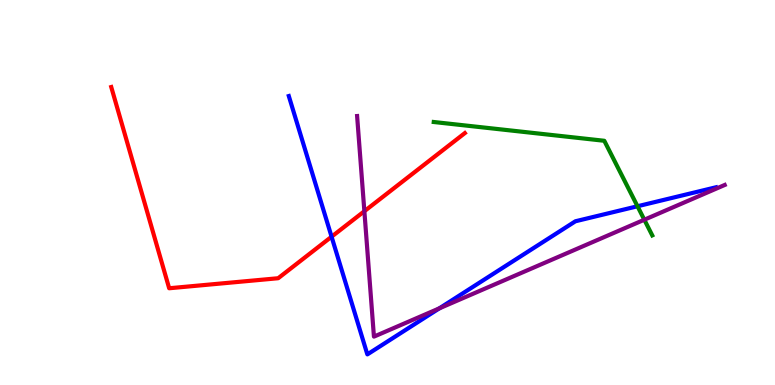[{'lines': ['blue', 'red'], 'intersections': [{'x': 4.28, 'y': 3.85}]}, {'lines': ['green', 'red'], 'intersections': []}, {'lines': ['purple', 'red'], 'intersections': [{'x': 4.7, 'y': 4.51}]}, {'lines': ['blue', 'green'], 'intersections': [{'x': 8.23, 'y': 4.64}]}, {'lines': ['blue', 'purple'], 'intersections': [{'x': 5.67, 'y': 1.99}]}, {'lines': ['green', 'purple'], 'intersections': [{'x': 8.31, 'y': 4.29}]}]